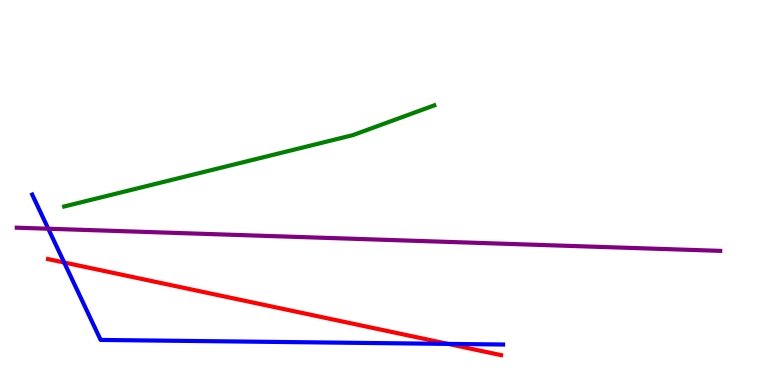[{'lines': ['blue', 'red'], 'intersections': [{'x': 0.828, 'y': 3.18}, {'x': 5.78, 'y': 1.07}]}, {'lines': ['green', 'red'], 'intersections': []}, {'lines': ['purple', 'red'], 'intersections': []}, {'lines': ['blue', 'green'], 'intersections': []}, {'lines': ['blue', 'purple'], 'intersections': [{'x': 0.623, 'y': 4.06}]}, {'lines': ['green', 'purple'], 'intersections': []}]